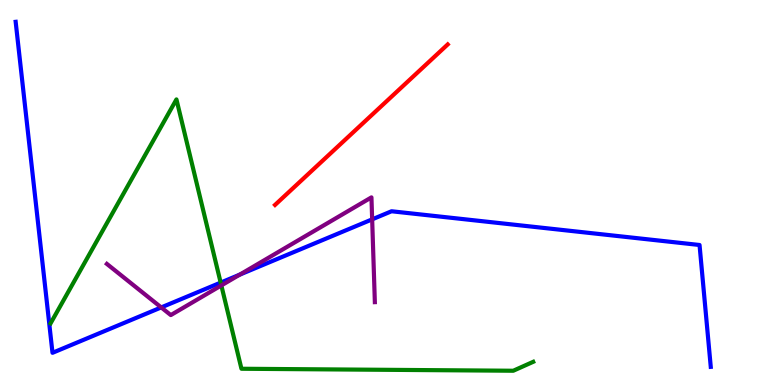[{'lines': ['blue', 'red'], 'intersections': []}, {'lines': ['green', 'red'], 'intersections': []}, {'lines': ['purple', 'red'], 'intersections': []}, {'lines': ['blue', 'green'], 'intersections': [{'x': 2.85, 'y': 2.66}]}, {'lines': ['blue', 'purple'], 'intersections': [{'x': 2.08, 'y': 2.02}, {'x': 3.09, 'y': 2.87}, {'x': 4.8, 'y': 4.3}]}, {'lines': ['green', 'purple'], 'intersections': [{'x': 2.86, 'y': 2.59}]}]